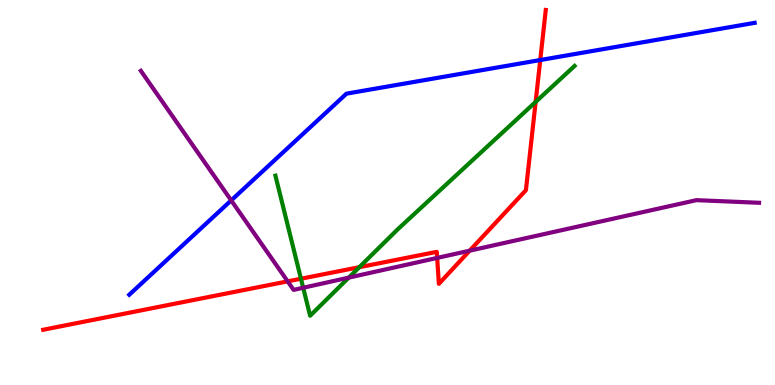[{'lines': ['blue', 'red'], 'intersections': [{'x': 6.97, 'y': 8.44}]}, {'lines': ['green', 'red'], 'intersections': [{'x': 3.88, 'y': 2.76}, {'x': 4.64, 'y': 3.06}, {'x': 6.91, 'y': 7.35}]}, {'lines': ['purple', 'red'], 'intersections': [{'x': 3.71, 'y': 2.69}, {'x': 5.64, 'y': 3.3}, {'x': 6.06, 'y': 3.49}]}, {'lines': ['blue', 'green'], 'intersections': []}, {'lines': ['blue', 'purple'], 'intersections': [{'x': 2.98, 'y': 4.8}]}, {'lines': ['green', 'purple'], 'intersections': [{'x': 3.91, 'y': 2.53}, {'x': 4.5, 'y': 2.79}]}]